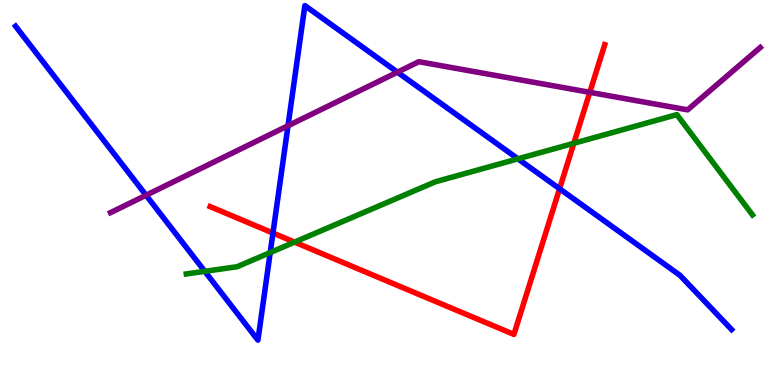[{'lines': ['blue', 'red'], 'intersections': [{'x': 3.52, 'y': 3.95}, {'x': 7.22, 'y': 5.1}]}, {'lines': ['green', 'red'], 'intersections': [{'x': 3.8, 'y': 3.71}, {'x': 7.4, 'y': 6.28}]}, {'lines': ['purple', 'red'], 'intersections': [{'x': 7.61, 'y': 7.6}]}, {'lines': ['blue', 'green'], 'intersections': [{'x': 2.64, 'y': 2.95}, {'x': 3.49, 'y': 3.44}, {'x': 6.68, 'y': 5.87}]}, {'lines': ['blue', 'purple'], 'intersections': [{'x': 1.88, 'y': 4.93}, {'x': 3.72, 'y': 6.73}, {'x': 5.13, 'y': 8.13}]}, {'lines': ['green', 'purple'], 'intersections': []}]